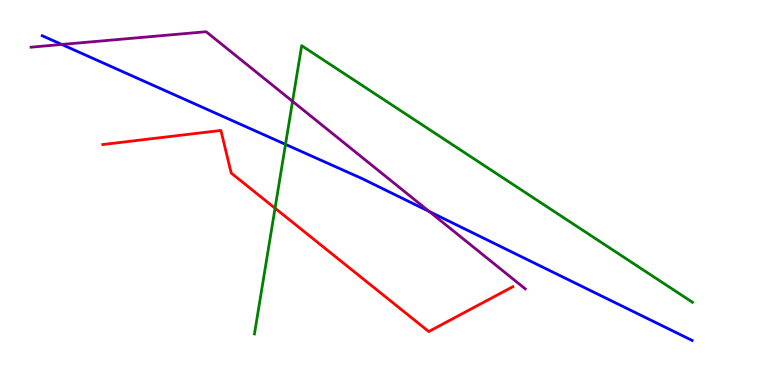[{'lines': ['blue', 'red'], 'intersections': []}, {'lines': ['green', 'red'], 'intersections': [{'x': 3.55, 'y': 4.59}]}, {'lines': ['purple', 'red'], 'intersections': []}, {'lines': ['blue', 'green'], 'intersections': [{'x': 3.68, 'y': 6.25}]}, {'lines': ['blue', 'purple'], 'intersections': [{'x': 0.797, 'y': 8.85}, {'x': 5.54, 'y': 4.51}]}, {'lines': ['green', 'purple'], 'intersections': [{'x': 3.77, 'y': 7.37}]}]